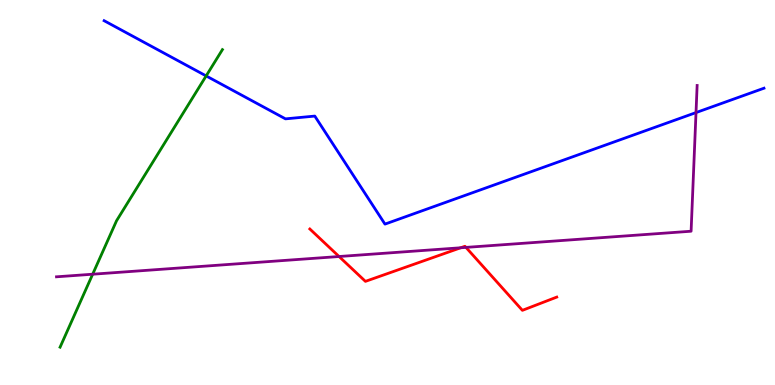[{'lines': ['blue', 'red'], 'intersections': []}, {'lines': ['green', 'red'], 'intersections': []}, {'lines': ['purple', 'red'], 'intersections': [{'x': 4.37, 'y': 3.34}, {'x': 5.94, 'y': 3.56}, {'x': 6.01, 'y': 3.57}]}, {'lines': ['blue', 'green'], 'intersections': [{'x': 2.66, 'y': 8.03}]}, {'lines': ['blue', 'purple'], 'intersections': [{'x': 8.98, 'y': 7.08}]}, {'lines': ['green', 'purple'], 'intersections': [{'x': 1.2, 'y': 2.88}]}]